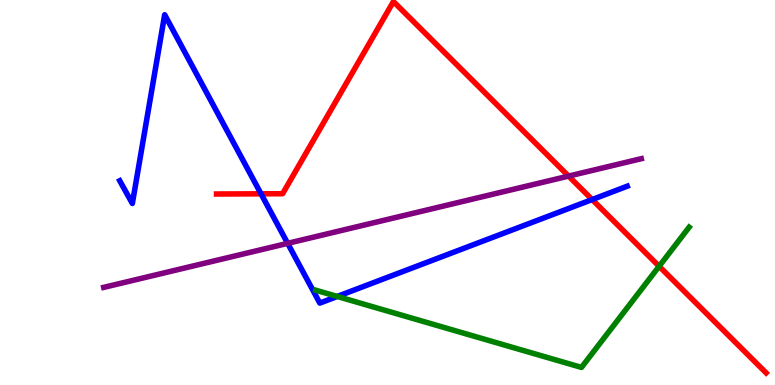[{'lines': ['blue', 'red'], 'intersections': [{'x': 3.37, 'y': 4.97}, {'x': 7.64, 'y': 4.82}]}, {'lines': ['green', 'red'], 'intersections': [{'x': 8.5, 'y': 3.08}]}, {'lines': ['purple', 'red'], 'intersections': [{'x': 7.34, 'y': 5.43}]}, {'lines': ['blue', 'green'], 'intersections': [{'x': 4.35, 'y': 2.3}]}, {'lines': ['blue', 'purple'], 'intersections': [{'x': 3.71, 'y': 3.68}]}, {'lines': ['green', 'purple'], 'intersections': []}]